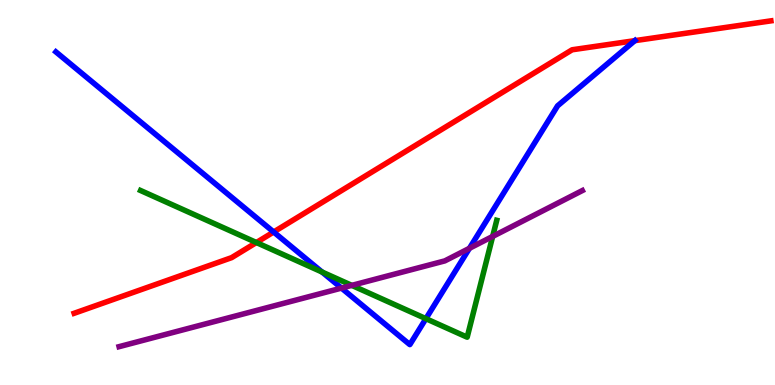[{'lines': ['blue', 'red'], 'intersections': [{'x': 3.53, 'y': 3.97}, {'x': 8.19, 'y': 8.94}]}, {'lines': ['green', 'red'], 'intersections': [{'x': 3.31, 'y': 3.7}]}, {'lines': ['purple', 'red'], 'intersections': []}, {'lines': ['blue', 'green'], 'intersections': [{'x': 4.16, 'y': 2.93}, {'x': 5.5, 'y': 1.72}]}, {'lines': ['blue', 'purple'], 'intersections': [{'x': 4.41, 'y': 2.52}, {'x': 6.06, 'y': 3.55}]}, {'lines': ['green', 'purple'], 'intersections': [{'x': 4.54, 'y': 2.59}, {'x': 6.36, 'y': 3.86}]}]